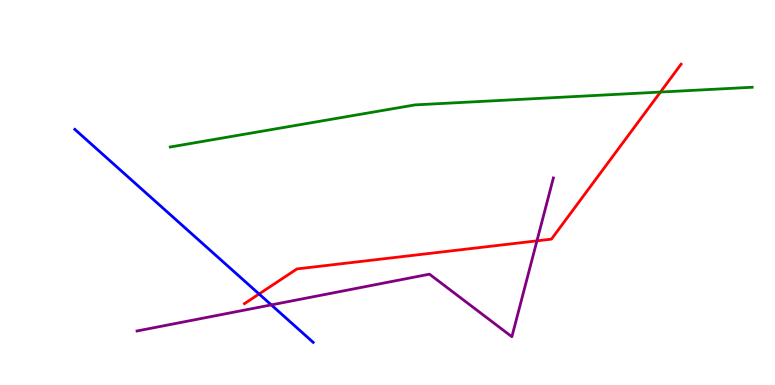[{'lines': ['blue', 'red'], 'intersections': [{'x': 3.34, 'y': 2.36}]}, {'lines': ['green', 'red'], 'intersections': [{'x': 8.52, 'y': 7.61}]}, {'lines': ['purple', 'red'], 'intersections': [{'x': 6.93, 'y': 3.74}]}, {'lines': ['blue', 'green'], 'intersections': []}, {'lines': ['blue', 'purple'], 'intersections': [{'x': 3.5, 'y': 2.08}]}, {'lines': ['green', 'purple'], 'intersections': []}]